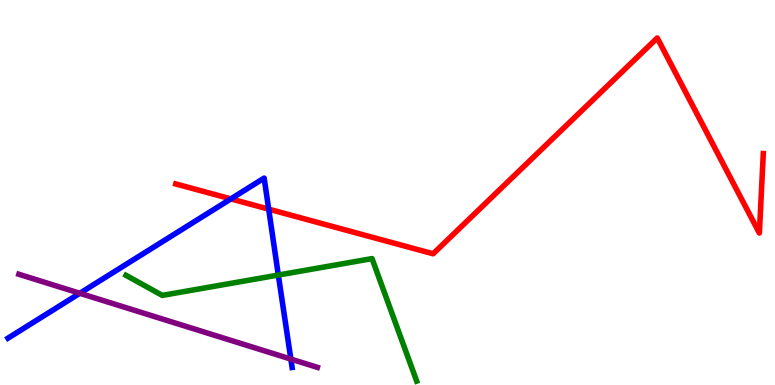[{'lines': ['blue', 'red'], 'intersections': [{'x': 2.98, 'y': 4.83}, {'x': 3.47, 'y': 4.57}]}, {'lines': ['green', 'red'], 'intersections': []}, {'lines': ['purple', 'red'], 'intersections': []}, {'lines': ['blue', 'green'], 'intersections': [{'x': 3.59, 'y': 2.86}]}, {'lines': ['blue', 'purple'], 'intersections': [{'x': 1.03, 'y': 2.38}, {'x': 3.75, 'y': 0.673}]}, {'lines': ['green', 'purple'], 'intersections': []}]